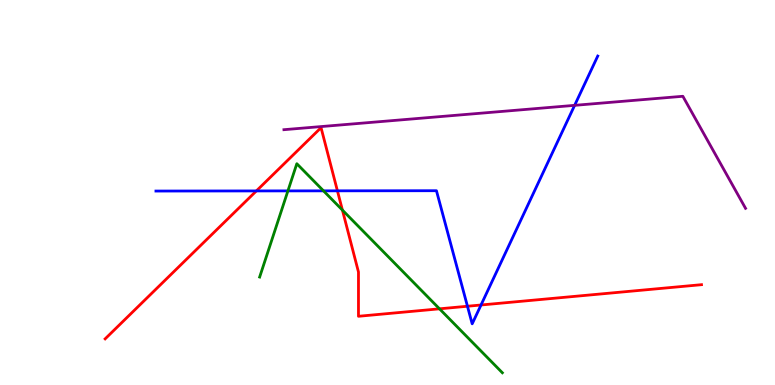[{'lines': ['blue', 'red'], 'intersections': [{'x': 3.31, 'y': 5.04}, {'x': 4.35, 'y': 5.04}, {'x': 6.03, 'y': 2.05}, {'x': 6.21, 'y': 2.08}]}, {'lines': ['green', 'red'], 'intersections': [{'x': 4.42, 'y': 4.54}, {'x': 5.67, 'y': 1.98}]}, {'lines': ['purple', 'red'], 'intersections': []}, {'lines': ['blue', 'green'], 'intersections': [{'x': 3.71, 'y': 5.04}, {'x': 4.17, 'y': 5.04}]}, {'lines': ['blue', 'purple'], 'intersections': [{'x': 7.41, 'y': 7.26}]}, {'lines': ['green', 'purple'], 'intersections': []}]